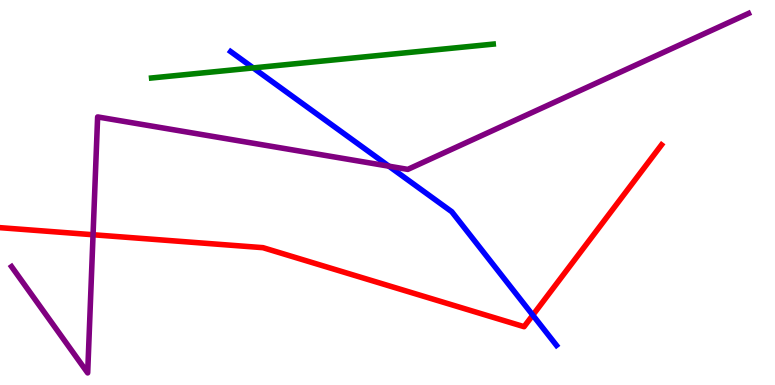[{'lines': ['blue', 'red'], 'intersections': [{'x': 6.87, 'y': 1.81}]}, {'lines': ['green', 'red'], 'intersections': []}, {'lines': ['purple', 'red'], 'intersections': [{'x': 1.2, 'y': 3.9}]}, {'lines': ['blue', 'green'], 'intersections': [{'x': 3.27, 'y': 8.24}]}, {'lines': ['blue', 'purple'], 'intersections': [{'x': 5.02, 'y': 5.68}]}, {'lines': ['green', 'purple'], 'intersections': []}]